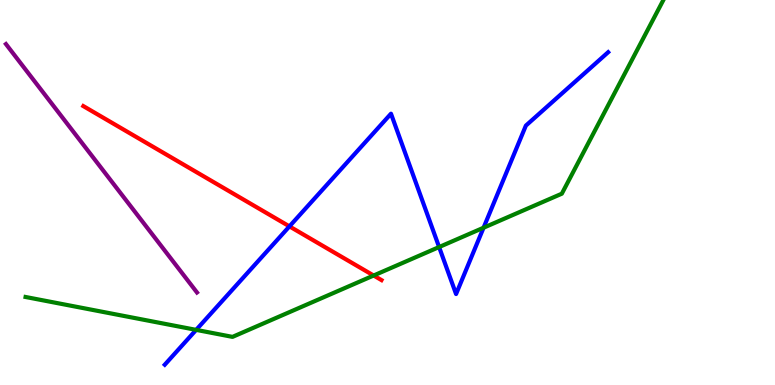[{'lines': ['blue', 'red'], 'intersections': [{'x': 3.73, 'y': 4.12}]}, {'lines': ['green', 'red'], 'intersections': [{'x': 4.82, 'y': 2.84}]}, {'lines': ['purple', 'red'], 'intersections': []}, {'lines': ['blue', 'green'], 'intersections': [{'x': 2.53, 'y': 1.43}, {'x': 5.67, 'y': 3.58}, {'x': 6.24, 'y': 4.09}]}, {'lines': ['blue', 'purple'], 'intersections': []}, {'lines': ['green', 'purple'], 'intersections': []}]